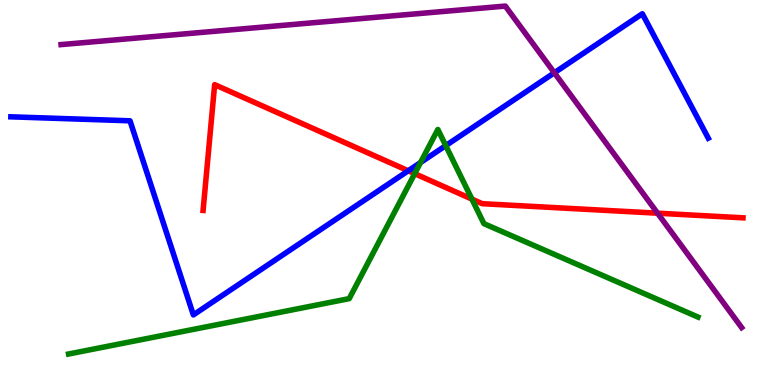[{'lines': ['blue', 'red'], 'intersections': [{'x': 5.27, 'y': 5.56}]}, {'lines': ['green', 'red'], 'intersections': [{'x': 5.35, 'y': 5.49}, {'x': 6.09, 'y': 4.83}]}, {'lines': ['purple', 'red'], 'intersections': [{'x': 8.48, 'y': 4.46}]}, {'lines': ['blue', 'green'], 'intersections': [{'x': 5.43, 'y': 5.78}, {'x': 5.75, 'y': 6.22}]}, {'lines': ['blue', 'purple'], 'intersections': [{'x': 7.15, 'y': 8.11}]}, {'lines': ['green', 'purple'], 'intersections': []}]